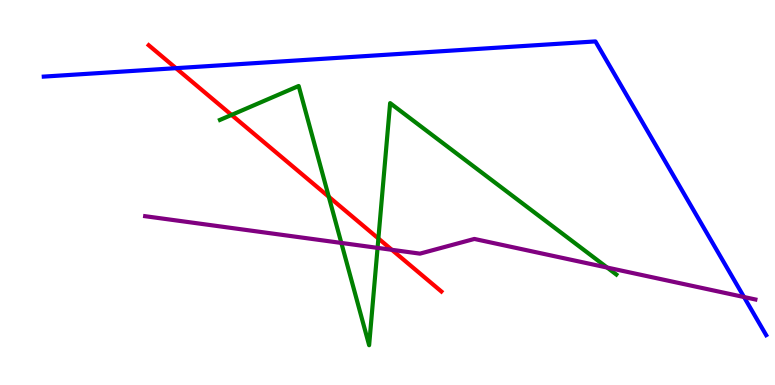[{'lines': ['blue', 'red'], 'intersections': [{'x': 2.27, 'y': 8.23}]}, {'lines': ['green', 'red'], 'intersections': [{'x': 2.99, 'y': 7.01}, {'x': 4.24, 'y': 4.89}, {'x': 4.88, 'y': 3.81}]}, {'lines': ['purple', 'red'], 'intersections': [{'x': 5.06, 'y': 3.51}]}, {'lines': ['blue', 'green'], 'intersections': []}, {'lines': ['blue', 'purple'], 'intersections': [{'x': 9.6, 'y': 2.28}]}, {'lines': ['green', 'purple'], 'intersections': [{'x': 4.4, 'y': 3.69}, {'x': 4.87, 'y': 3.56}, {'x': 7.83, 'y': 3.05}]}]